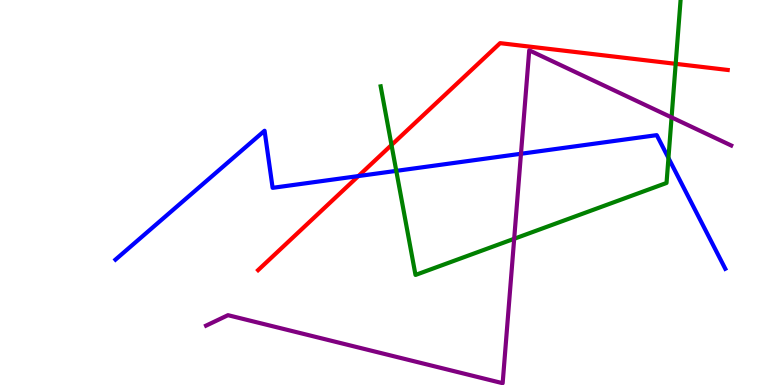[{'lines': ['blue', 'red'], 'intersections': [{'x': 4.62, 'y': 5.43}]}, {'lines': ['green', 'red'], 'intersections': [{'x': 5.05, 'y': 6.23}, {'x': 8.72, 'y': 8.34}]}, {'lines': ['purple', 'red'], 'intersections': []}, {'lines': ['blue', 'green'], 'intersections': [{'x': 5.11, 'y': 5.56}, {'x': 8.63, 'y': 5.9}]}, {'lines': ['blue', 'purple'], 'intersections': [{'x': 6.72, 'y': 6.01}]}, {'lines': ['green', 'purple'], 'intersections': [{'x': 6.63, 'y': 3.8}, {'x': 8.67, 'y': 6.95}]}]